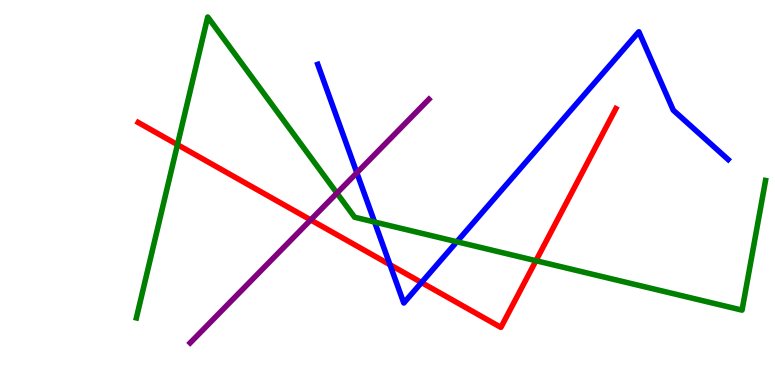[{'lines': ['blue', 'red'], 'intersections': [{'x': 5.03, 'y': 3.12}, {'x': 5.44, 'y': 2.66}]}, {'lines': ['green', 'red'], 'intersections': [{'x': 2.29, 'y': 6.24}, {'x': 6.92, 'y': 3.23}]}, {'lines': ['purple', 'red'], 'intersections': [{'x': 4.01, 'y': 4.29}]}, {'lines': ['blue', 'green'], 'intersections': [{'x': 4.83, 'y': 4.23}, {'x': 5.89, 'y': 3.72}]}, {'lines': ['blue', 'purple'], 'intersections': [{'x': 4.6, 'y': 5.51}]}, {'lines': ['green', 'purple'], 'intersections': [{'x': 4.35, 'y': 4.98}]}]